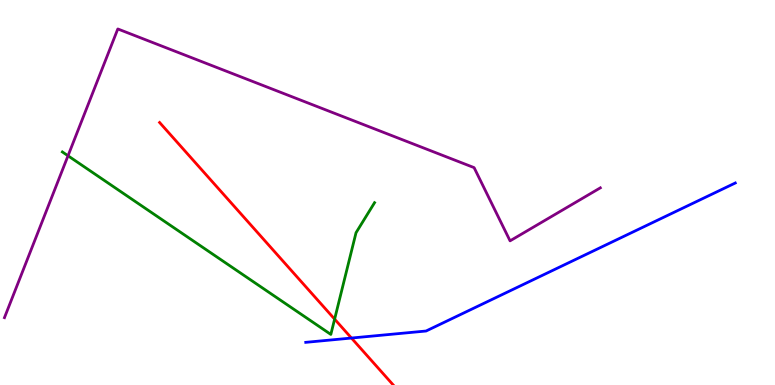[{'lines': ['blue', 'red'], 'intersections': [{'x': 4.53, 'y': 1.22}]}, {'lines': ['green', 'red'], 'intersections': [{'x': 4.32, 'y': 1.71}]}, {'lines': ['purple', 'red'], 'intersections': []}, {'lines': ['blue', 'green'], 'intersections': []}, {'lines': ['blue', 'purple'], 'intersections': []}, {'lines': ['green', 'purple'], 'intersections': [{'x': 0.878, 'y': 5.95}]}]